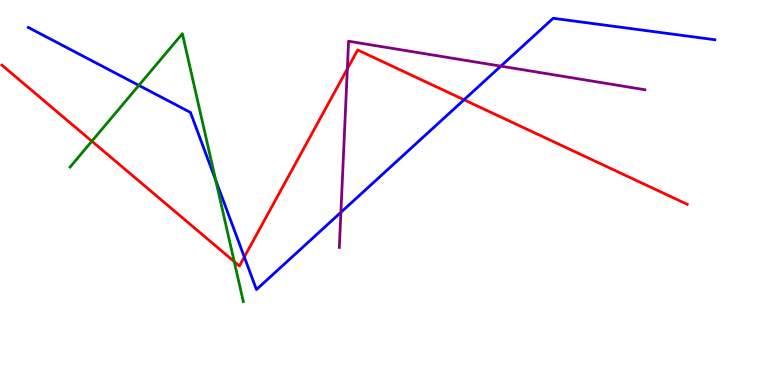[{'lines': ['blue', 'red'], 'intersections': [{'x': 3.15, 'y': 3.32}, {'x': 5.99, 'y': 7.41}]}, {'lines': ['green', 'red'], 'intersections': [{'x': 1.19, 'y': 6.33}, {'x': 3.02, 'y': 3.21}]}, {'lines': ['purple', 'red'], 'intersections': [{'x': 4.48, 'y': 8.21}]}, {'lines': ['blue', 'green'], 'intersections': [{'x': 1.79, 'y': 7.78}, {'x': 2.78, 'y': 5.32}]}, {'lines': ['blue', 'purple'], 'intersections': [{'x': 4.4, 'y': 4.48}, {'x': 6.46, 'y': 8.28}]}, {'lines': ['green', 'purple'], 'intersections': []}]